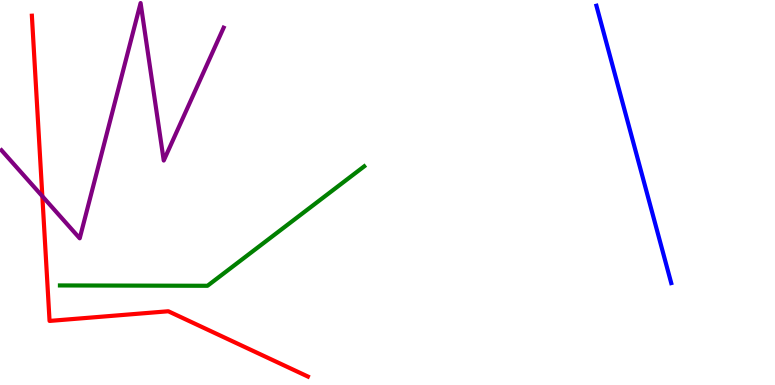[{'lines': ['blue', 'red'], 'intersections': []}, {'lines': ['green', 'red'], 'intersections': []}, {'lines': ['purple', 'red'], 'intersections': [{'x': 0.546, 'y': 4.9}]}, {'lines': ['blue', 'green'], 'intersections': []}, {'lines': ['blue', 'purple'], 'intersections': []}, {'lines': ['green', 'purple'], 'intersections': []}]